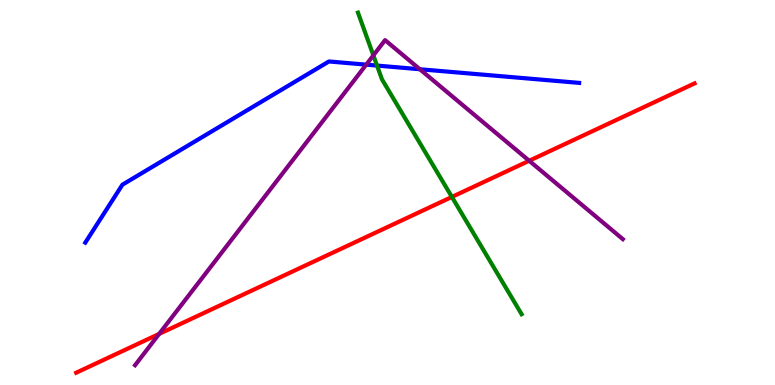[{'lines': ['blue', 'red'], 'intersections': []}, {'lines': ['green', 'red'], 'intersections': [{'x': 5.83, 'y': 4.88}]}, {'lines': ['purple', 'red'], 'intersections': [{'x': 2.05, 'y': 1.33}, {'x': 6.83, 'y': 5.82}]}, {'lines': ['blue', 'green'], 'intersections': [{'x': 4.86, 'y': 8.3}]}, {'lines': ['blue', 'purple'], 'intersections': [{'x': 4.73, 'y': 8.32}, {'x': 5.42, 'y': 8.2}]}, {'lines': ['green', 'purple'], 'intersections': [{'x': 4.82, 'y': 8.56}]}]